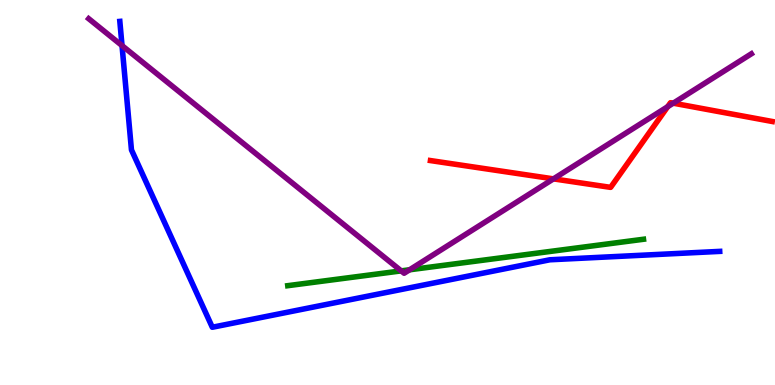[{'lines': ['blue', 'red'], 'intersections': []}, {'lines': ['green', 'red'], 'intersections': []}, {'lines': ['purple', 'red'], 'intersections': [{'x': 7.14, 'y': 5.35}, {'x': 8.62, 'y': 7.23}, {'x': 8.69, 'y': 7.32}]}, {'lines': ['blue', 'green'], 'intersections': []}, {'lines': ['blue', 'purple'], 'intersections': [{'x': 1.57, 'y': 8.82}]}, {'lines': ['green', 'purple'], 'intersections': [{'x': 5.18, 'y': 2.96}, {'x': 5.28, 'y': 2.99}]}]